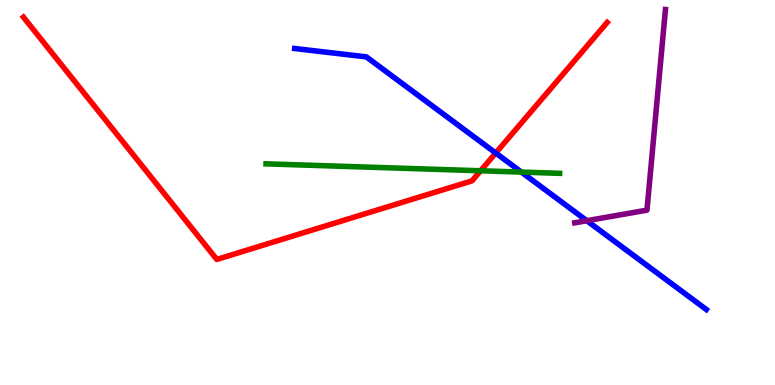[{'lines': ['blue', 'red'], 'intersections': [{'x': 6.4, 'y': 6.03}]}, {'lines': ['green', 'red'], 'intersections': [{'x': 6.2, 'y': 5.56}]}, {'lines': ['purple', 'red'], 'intersections': []}, {'lines': ['blue', 'green'], 'intersections': [{'x': 6.73, 'y': 5.53}]}, {'lines': ['blue', 'purple'], 'intersections': [{'x': 7.57, 'y': 4.27}]}, {'lines': ['green', 'purple'], 'intersections': []}]